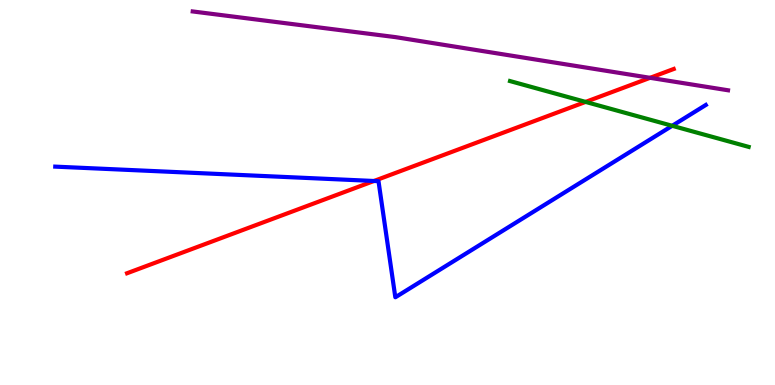[{'lines': ['blue', 'red'], 'intersections': [{'x': 4.83, 'y': 5.3}]}, {'lines': ['green', 'red'], 'intersections': [{'x': 7.56, 'y': 7.35}]}, {'lines': ['purple', 'red'], 'intersections': [{'x': 8.39, 'y': 7.98}]}, {'lines': ['blue', 'green'], 'intersections': [{'x': 8.67, 'y': 6.73}]}, {'lines': ['blue', 'purple'], 'intersections': []}, {'lines': ['green', 'purple'], 'intersections': []}]